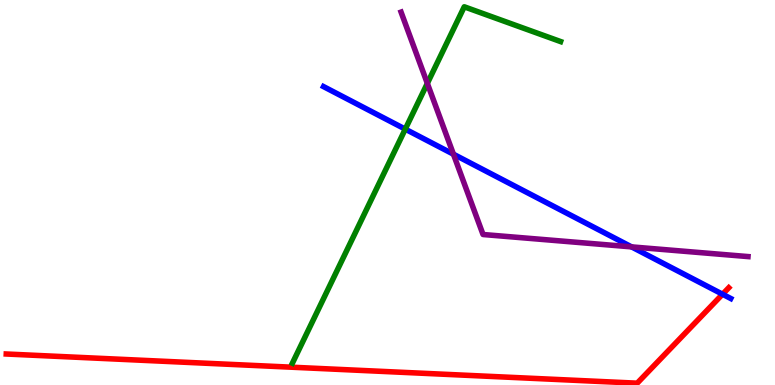[{'lines': ['blue', 'red'], 'intersections': [{'x': 9.32, 'y': 2.36}]}, {'lines': ['green', 'red'], 'intersections': []}, {'lines': ['purple', 'red'], 'intersections': []}, {'lines': ['blue', 'green'], 'intersections': [{'x': 5.23, 'y': 6.65}]}, {'lines': ['blue', 'purple'], 'intersections': [{'x': 5.85, 'y': 5.99}, {'x': 8.15, 'y': 3.59}]}, {'lines': ['green', 'purple'], 'intersections': [{'x': 5.51, 'y': 7.83}]}]